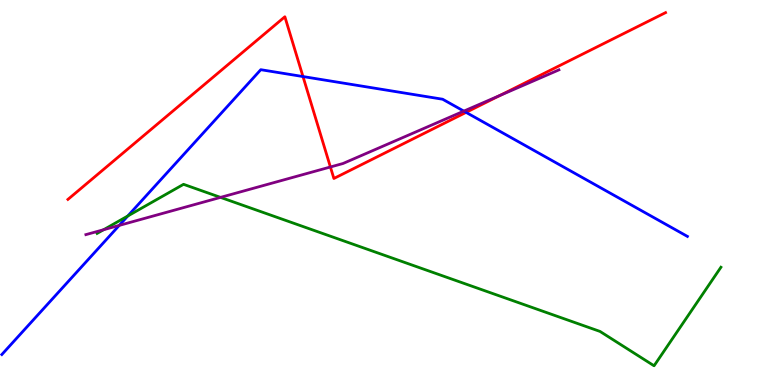[{'lines': ['blue', 'red'], 'intersections': [{'x': 3.91, 'y': 8.01}, {'x': 6.01, 'y': 7.08}]}, {'lines': ['green', 'red'], 'intersections': []}, {'lines': ['purple', 'red'], 'intersections': [{'x': 4.26, 'y': 5.66}, {'x': 6.45, 'y': 7.52}]}, {'lines': ['blue', 'green'], 'intersections': [{'x': 1.65, 'y': 4.39}]}, {'lines': ['blue', 'purple'], 'intersections': [{'x': 1.54, 'y': 4.15}, {'x': 5.98, 'y': 7.11}]}, {'lines': ['green', 'purple'], 'intersections': [{'x': 1.34, 'y': 4.03}, {'x': 2.85, 'y': 4.87}]}]